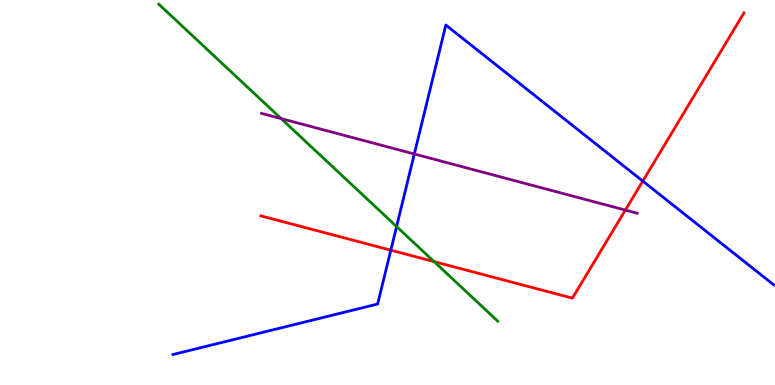[{'lines': ['blue', 'red'], 'intersections': [{'x': 5.04, 'y': 3.5}, {'x': 8.29, 'y': 5.3}]}, {'lines': ['green', 'red'], 'intersections': [{'x': 5.6, 'y': 3.21}]}, {'lines': ['purple', 'red'], 'intersections': [{'x': 8.07, 'y': 4.54}]}, {'lines': ['blue', 'green'], 'intersections': [{'x': 5.12, 'y': 4.12}]}, {'lines': ['blue', 'purple'], 'intersections': [{'x': 5.35, 'y': 6.0}]}, {'lines': ['green', 'purple'], 'intersections': [{'x': 3.63, 'y': 6.92}]}]